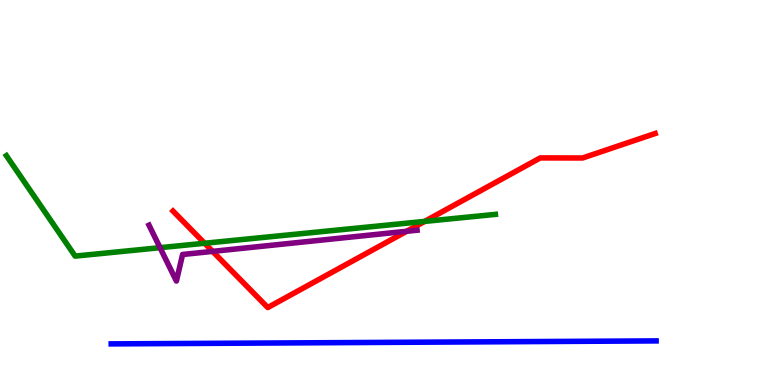[{'lines': ['blue', 'red'], 'intersections': []}, {'lines': ['green', 'red'], 'intersections': [{'x': 2.64, 'y': 3.68}, {'x': 5.48, 'y': 4.25}]}, {'lines': ['purple', 'red'], 'intersections': [{'x': 2.74, 'y': 3.47}, {'x': 5.25, 'y': 3.99}]}, {'lines': ['blue', 'green'], 'intersections': []}, {'lines': ['blue', 'purple'], 'intersections': []}, {'lines': ['green', 'purple'], 'intersections': [{'x': 2.07, 'y': 3.57}]}]